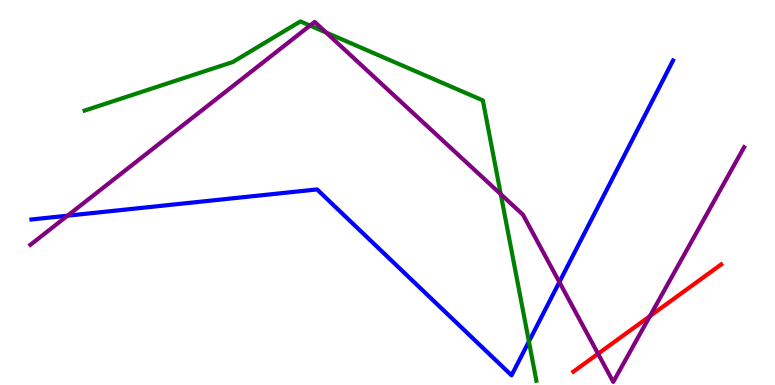[{'lines': ['blue', 'red'], 'intersections': []}, {'lines': ['green', 'red'], 'intersections': []}, {'lines': ['purple', 'red'], 'intersections': [{'x': 7.72, 'y': 0.812}, {'x': 8.39, 'y': 1.79}]}, {'lines': ['blue', 'green'], 'intersections': [{'x': 6.82, 'y': 1.13}]}, {'lines': ['blue', 'purple'], 'intersections': [{'x': 0.871, 'y': 4.4}, {'x': 7.22, 'y': 2.67}]}, {'lines': ['green', 'purple'], 'intersections': [{'x': 4.0, 'y': 9.34}, {'x': 4.21, 'y': 9.16}, {'x': 6.46, 'y': 4.96}]}]